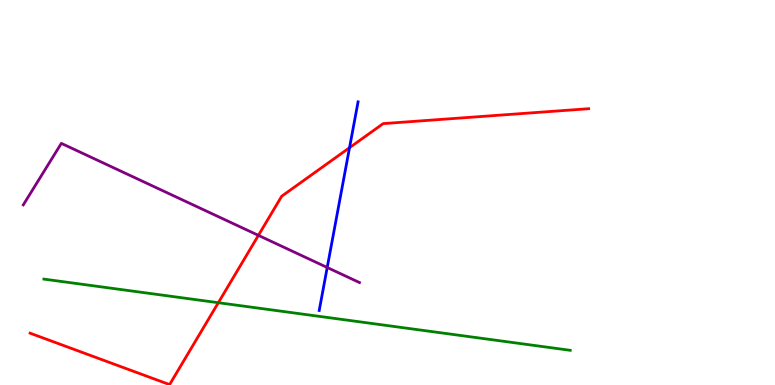[{'lines': ['blue', 'red'], 'intersections': [{'x': 4.51, 'y': 6.16}]}, {'lines': ['green', 'red'], 'intersections': [{'x': 2.82, 'y': 2.14}]}, {'lines': ['purple', 'red'], 'intersections': [{'x': 3.33, 'y': 3.89}]}, {'lines': ['blue', 'green'], 'intersections': []}, {'lines': ['blue', 'purple'], 'intersections': [{'x': 4.22, 'y': 3.05}]}, {'lines': ['green', 'purple'], 'intersections': []}]